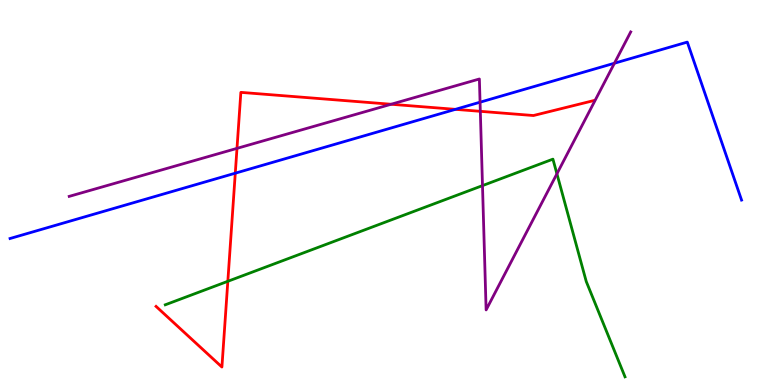[{'lines': ['blue', 'red'], 'intersections': [{'x': 3.04, 'y': 5.5}, {'x': 5.88, 'y': 7.16}]}, {'lines': ['green', 'red'], 'intersections': [{'x': 2.94, 'y': 2.69}]}, {'lines': ['purple', 'red'], 'intersections': [{'x': 3.06, 'y': 6.15}, {'x': 5.05, 'y': 7.29}, {'x': 6.2, 'y': 7.11}]}, {'lines': ['blue', 'green'], 'intersections': []}, {'lines': ['blue', 'purple'], 'intersections': [{'x': 6.19, 'y': 7.35}, {'x': 7.93, 'y': 8.36}]}, {'lines': ['green', 'purple'], 'intersections': [{'x': 6.23, 'y': 5.18}, {'x': 7.19, 'y': 5.49}]}]